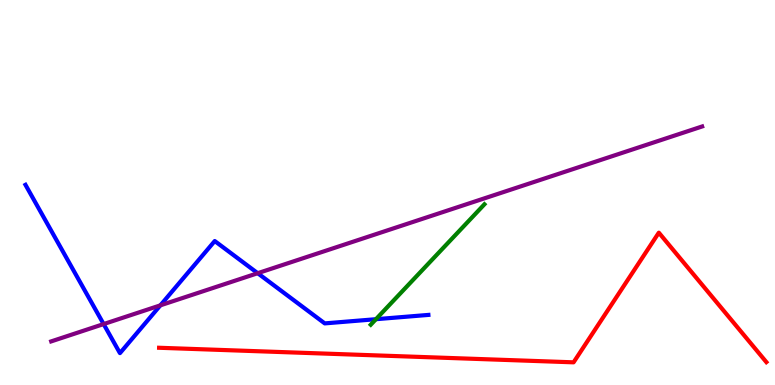[{'lines': ['blue', 'red'], 'intersections': []}, {'lines': ['green', 'red'], 'intersections': []}, {'lines': ['purple', 'red'], 'intersections': []}, {'lines': ['blue', 'green'], 'intersections': [{'x': 4.85, 'y': 1.71}]}, {'lines': ['blue', 'purple'], 'intersections': [{'x': 1.34, 'y': 1.58}, {'x': 2.07, 'y': 2.07}, {'x': 3.33, 'y': 2.9}]}, {'lines': ['green', 'purple'], 'intersections': []}]